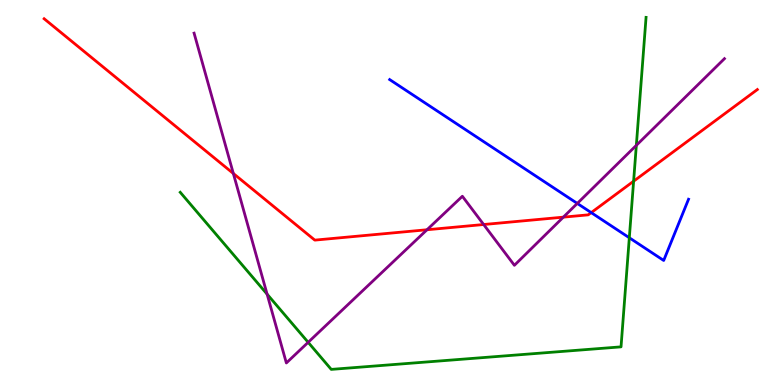[{'lines': ['blue', 'red'], 'intersections': [{'x': 7.63, 'y': 4.48}]}, {'lines': ['green', 'red'], 'intersections': [{'x': 8.18, 'y': 5.29}]}, {'lines': ['purple', 'red'], 'intersections': [{'x': 3.01, 'y': 5.49}, {'x': 5.51, 'y': 4.03}, {'x': 6.24, 'y': 4.17}, {'x': 7.27, 'y': 4.36}]}, {'lines': ['blue', 'green'], 'intersections': [{'x': 8.12, 'y': 3.82}]}, {'lines': ['blue', 'purple'], 'intersections': [{'x': 7.45, 'y': 4.72}]}, {'lines': ['green', 'purple'], 'intersections': [{'x': 3.45, 'y': 2.36}, {'x': 3.98, 'y': 1.11}, {'x': 8.21, 'y': 6.22}]}]